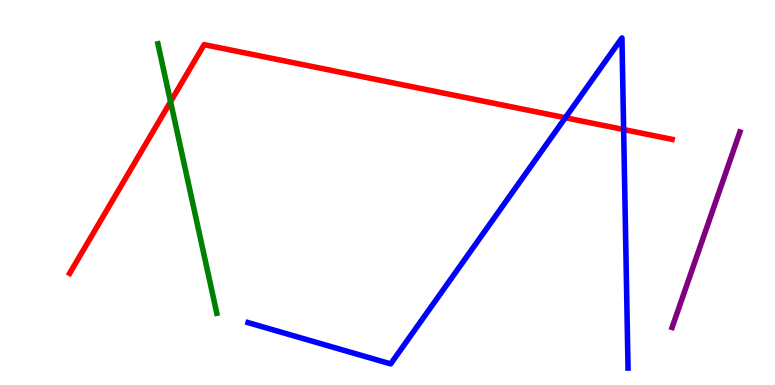[{'lines': ['blue', 'red'], 'intersections': [{'x': 7.29, 'y': 6.94}, {'x': 8.05, 'y': 6.64}]}, {'lines': ['green', 'red'], 'intersections': [{'x': 2.2, 'y': 7.36}]}, {'lines': ['purple', 'red'], 'intersections': []}, {'lines': ['blue', 'green'], 'intersections': []}, {'lines': ['blue', 'purple'], 'intersections': []}, {'lines': ['green', 'purple'], 'intersections': []}]